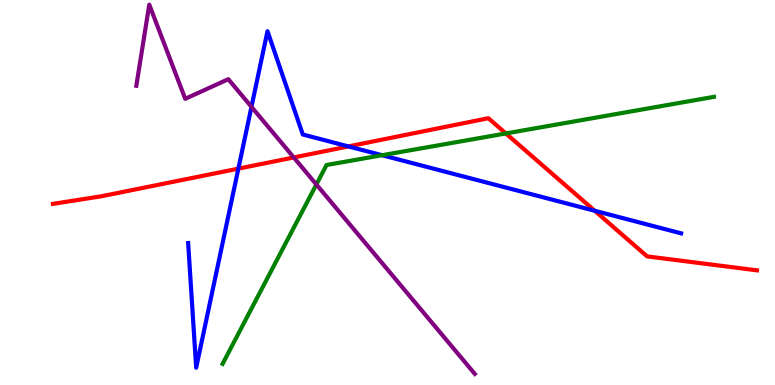[{'lines': ['blue', 'red'], 'intersections': [{'x': 3.08, 'y': 5.62}, {'x': 4.5, 'y': 6.2}, {'x': 7.67, 'y': 4.53}]}, {'lines': ['green', 'red'], 'intersections': [{'x': 6.53, 'y': 6.53}]}, {'lines': ['purple', 'red'], 'intersections': [{'x': 3.79, 'y': 5.91}]}, {'lines': ['blue', 'green'], 'intersections': [{'x': 4.93, 'y': 5.97}]}, {'lines': ['blue', 'purple'], 'intersections': [{'x': 3.24, 'y': 7.22}]}, {'lines': ['green', 'purple'], 'intersections': [{'x': 4.08, 'y': 5.21}]}]